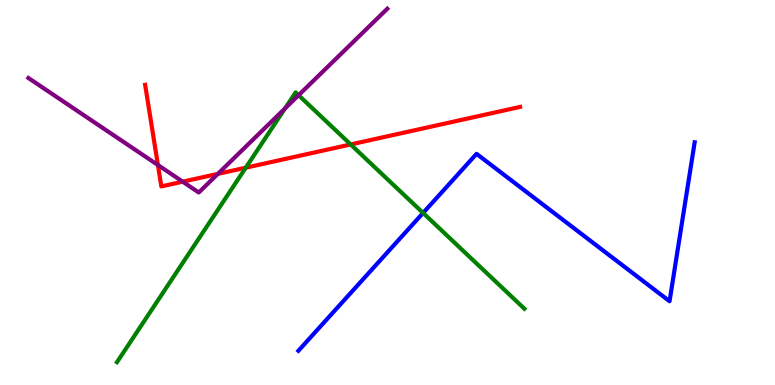[{'lines': ['blue', 'red'], 'intersections': []}, {'lines': ['green', 'red'], 'intersections': [{'x': 3.17, 'y': 5.64}, {'x': 4.52, 'y': 6.25}]}, {'lines': ['purple', 'red'], 'intersections': [{'x': 2.04, 'y': 5.71}, {'x': 2.36, 'y': 5.28}, {'x': 2.81, 'y': 5.48}]}, {'lines': ['blue', 'green'], 'intersections': [{'x': 5.46, 'y': 4.47}]}, {'lines': ['blue', 'purple'], 'intersections': []}, {'lines': ['green', 'purple'], 'intersections': [{'x': 3.68, 'y': 7.18}, {'x': 3.85, 'y': 7.53}]}]